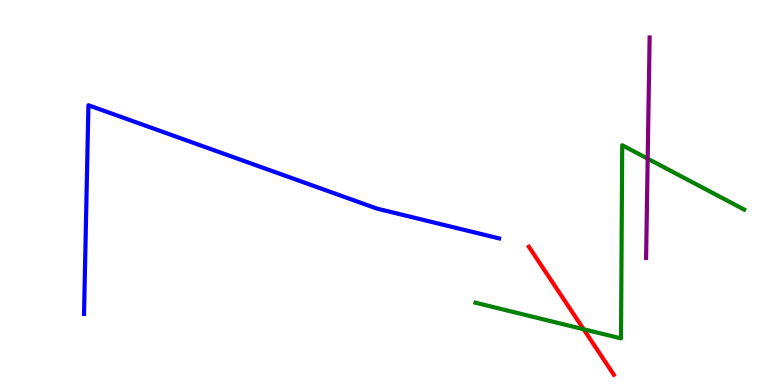[{'lines': ['blue', 'red'], 'intersections': []}, {'lines': ['green', 'red'], 'intersections': [{'x': 7.53, 'y': 1.45}]}, {'lines': ['purple', 'red'], 'intersections': []}, {'lines': ['blue', 'green'], 'intersections': []}, {'lines': ['blue', 'purple'], 'intersections': []}, {'lines': ['green', 'purple'], 'intersections': [{'x': 8.36, 'y': 5.88}]}]